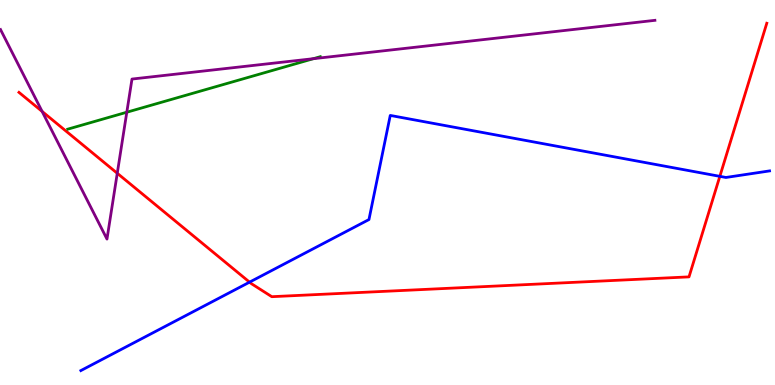[{'lines': ['blue', 'red'], 'intersections': [{'x': 3.22, 'y': 2.67}, {'x': 9.29, 'y': 5.42}]}, {'lines': ['green', 'red'], 'intersections': []}, {'lines': ['purple', 'red'], 'intersections': [{'x': 0.543, 'y': 7.11}, {'x': 1.51, 'y': 5.5}]}, {'lines': ['blue', 'green'], 'intersections': []}, {'lines': ['blue', 'purple'], 'intersections': []}, {'lines': ['green', 'purple'], 'intersections': [{'x': 1.64, 'y': 7.09}, {'x': 4.04, 'y': 8.48}]}]